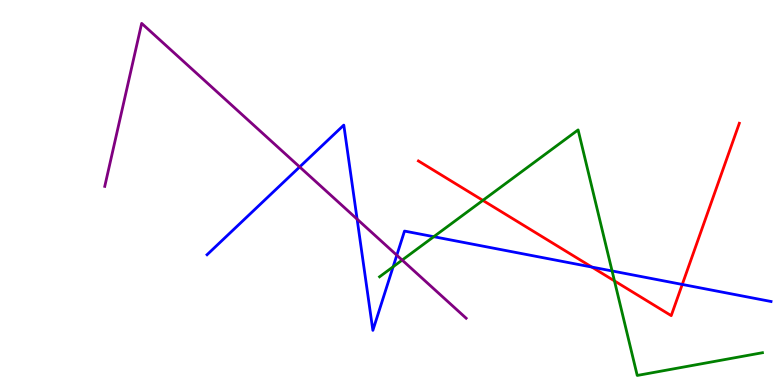[{'lines': ['blue', 'red'], 'intersections': [{'x': 7.64, 'y': 3.06}, {'x': 8.8, 'y': 2.61}]}, {'lines': ['green', 'red'], 'intersections': [{'x': 6.23, 'y': 4.8}, {'x': 7.93, 'y': 2.7}]}, {'lines': ['purple', 'red'], 'intersections': []}, {'lines': ['blue', 'green'], 'intersections': [{'x': 5.07, 'y': 3.07}, {'x': 5.6, 'y': 3.85}, {'x': 7.9, 'y': 2.96}]}, {'lines': ['blue', 'purple'], 'intersections': [{'x': 3.87, 'y': 5.66}, {'x': 4.61, 'y': 4.31}, {'x': 5.12, 'y': 3.37}]}, {'lines': ['green', 'purple'], 'intersections': [{'x': 5.19, 'y': 3.24}]}]